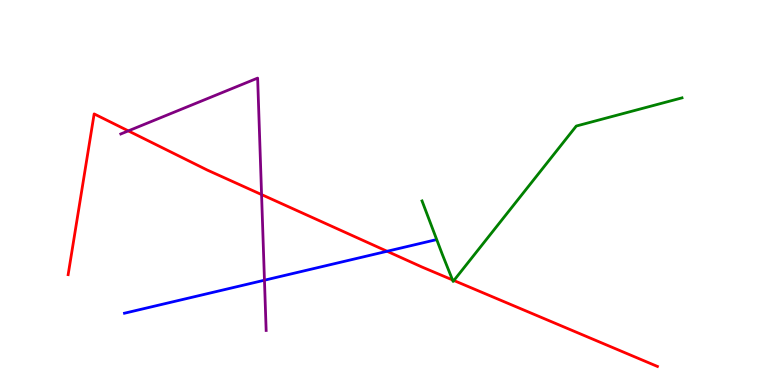[{'lines': ['blue', 'red'], 'intersections': [{'x': 4.99, 'y': 3.47}]}, {'lines': ['green', 'red'], 'intersections': [{'x': 5.84, 'y': 2.73}, {'x': 5.86, 'y': 2.71}]}, {'lines': ['purple', 'red'], 'intersections': [{'x': 1.66, 'y': 6.6}, {'x': 3.38, 'y': 4.95}]}, {'lines': ['blue', 'green'], 'intersections': []}, {'lines': ['blue', 'purple'], 'intersections': [{'x': 3.41, 'y': 2.72}]}, {'lines': ['green', 'purple'], 'intersections': []}]